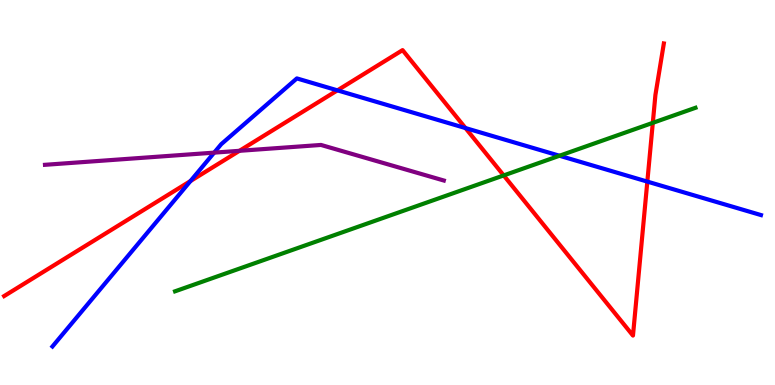[{'lines': ['blue', 'red'], 'intersections': [{'x': 2.46, 'y': 5.3}, {'x': 4.35, 'y': 7.65}, {'x': 6.01, 'y': 6.67}, {'x': 8.35, 'y': 5.28}]}, {'lines': ['green', 'red'], 'intersections': [{'x': 6.5, 'y': 5.44}, {'x': 8.42, 'y': 6.81}]}, {'lines': ['purple', 'red'], 'intersections': [{'x': 3.09, 'y': 6.08}]}, {'lines': ['blue', 'green'], 'intersections': [{'x': 7.22, 'y': 5.95}]}, {'lines': ['blue', 'purple'], 'intersections': [{'x': 2.76, 'y': 6.04}]}, {'lines': ['green', 'purple'], 'intersections': []}]